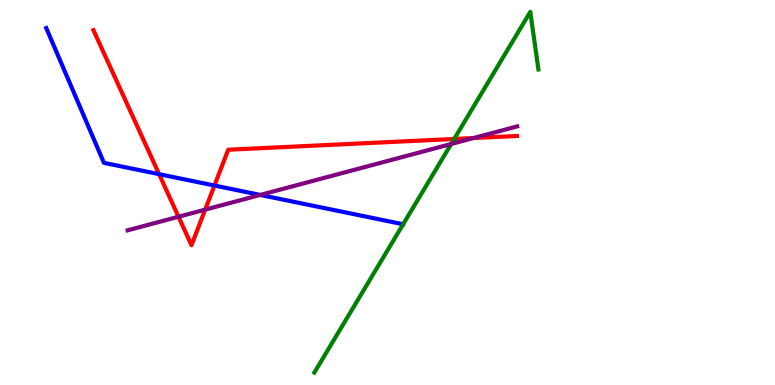[{'lines': ['blue', 'red'], 'intersections': [{'x': 2.05, 'y': 5.48}, {'x': 2.77, 'y': 5.18}]}, {'lines': ['green', 'red'], 'intersections': [{'x': 5.86, 'y': 6.39}]}, {'lines': ['purple', 'red'], 'intersections': [{'x': 2.3, 'y': 4.37}, {'x': 2.65, 'y': 4.56}, {'x': 6.11, 'y': 6.41}]}, {'lines': ['blue', 'green'], 'intersections': [{'x': 5.2, 'y': 4.18}]}, {'lines': ['blue', 'purple'], 'intersections': [{'x': 3.36, 'y': 4.94}]}, {'lines': ['green', 'purple'], 'intersections': [{'x': 5.82, 'y': 6.26}]}]